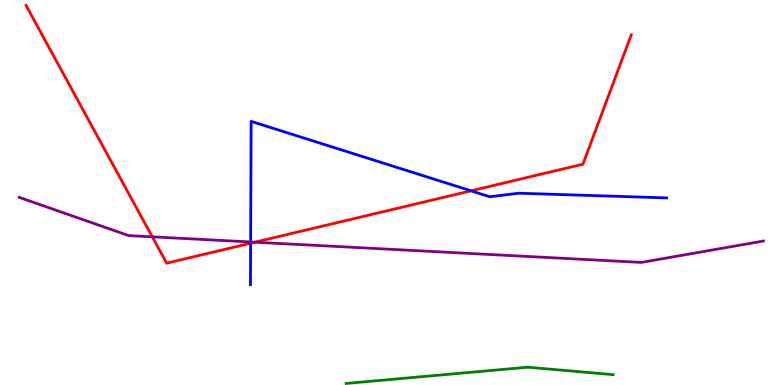[{'lines': ['blue', 'red'], 'intersections': [{'x': 3.23, 'y': 3.68}, {'x': 6.08, 'y': 5.04}]}, {'lines': ['green', 'red'], 'intersections': []}, {'lines': ['purple', 'red'], 'intersections': [{'x': 1.96, 'y': 3.85}, {'x': 3.29, 'y': 3.71}]}, {'lines': ['blue', 'green'], 'intersections': []}, {'lines': ['blue', 'purple'], 'intersections': [{'x': 3.23, 'y': 3.71}]}, {'lines': ['green', 'purple'], 'intersections': []}]